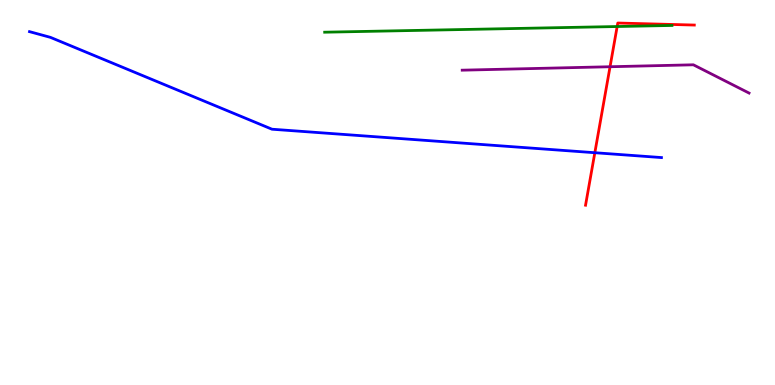[{'lines': ['blue', 'red'], 'intersections': [{'x': 7.68, 'y': 6.03}]}, {'lines': ['green', 'red'], 'intersections': [{'x': 7.96, 'y': 9.31}]}, {'lines': ['purple', 'red'], 'intersections': [{'x': 7.87, 'y': 8.27}]}, {'lines': ['blue', 'green'], 'intersections': []}, {'lines': ['blue', 'purple'], 'intersections': []}, {'lines': ['green', 'purple'], 'intersections': []}]